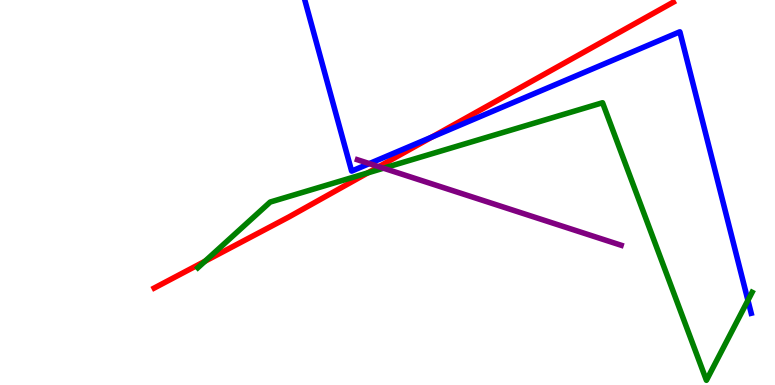[{'lines': ['blue', 'red'], 'intersections': [{'x': 5.57, 'y': 6.44}]}, {'lines': ['green', 'red'], 'intersections': [{'x': 2.65, 'y': 3.21}, {'x': 4.75, 'y': 5.51}]}, {'lines': ['purple', 'red'], 'intersections': [{'x': 4.89, 'y': 5.67}]}, {'lines': ['blue', 'green'], 'intersections': [{'x': 9.65, 'y': 2.2}]}, {'lines': ['blue', 'purple'], 'intersections': [{'x': 4.77, 'y': 5.75}]}, {'lines': ['green', 'purple'], 'intersections': [{'x': 4.95, 'y': 5.63}]}]